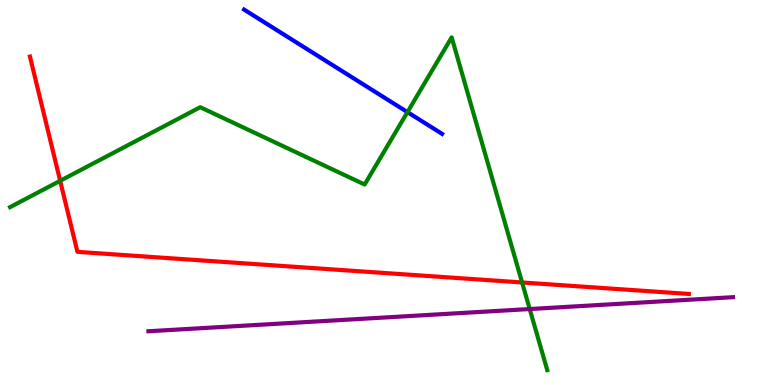[{'lines': ['blue', 'red'], 'intersections': []}, {'lines': ['green', 'red'], 'intersections': [{'x': 0.776, 'y': 5.3}, {'x': 6.74, 'y': 2.66}]}, {'lines': ['purple', 'red'], 'intersections': []}, {'lines': ['blue', 'green'], 'intersections': [{'x': 5.26, 'y': 7.09}]}, {'lines': ['blue', 'purple'], 'intersections': []}, {'lines': ['green', 'purple'], 'intersections': [{'x': 6.83, 'y': 1.97}]}]